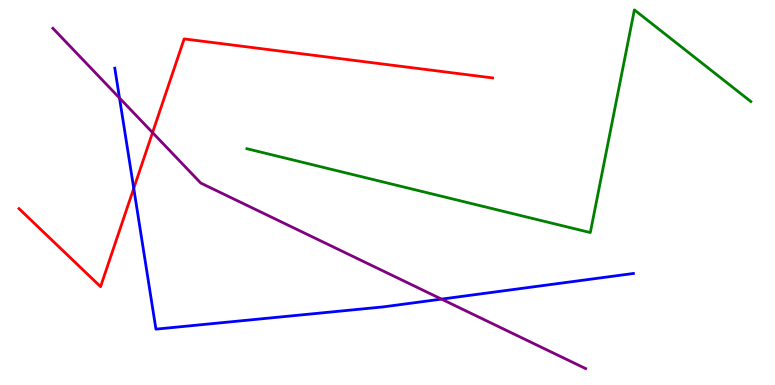[{'lines': ['blue', 'red'], 'intersections': [{'x': 1.73, 'y': 5.11}]}, {'lines': ['green', 'red'], 'intersections': []}, {'lines': ['purple', 'red'], 'intersections': [{'x': 1.97, 'y': 6.56}]}, {'lines': ['blue', 'green'], 'intersections': []}, {'lines': ['blue', 'purple'], 'intersections': [{'x': 1.54, 'y': 7.45}, {'x': 5.7, 'y': 2.23}]}, {'lines': ['green', 'purple'], 'intersections': []}]